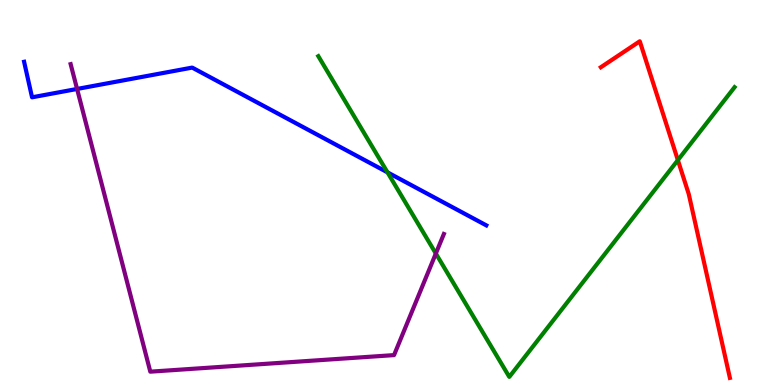[{'lines': ['blue', 'red'], 'intersections': []}, {'lines': ['green', 'red'], 'intersections': [{'x': 8.75, 'y': 5.84}]}, {'lines': ['purple', 'red'], 'intersections': []}, {'lines': ['blue', 'green'], 'intersections': [{'x': 5.0, 'y': 5.52}]}, {'lines': ['blue', 'purple'], 'intersections': [{'x': 0.995, 'y': 7.69}]}, {'lines': ['green', 'purple'], 'intersections': [{'x': 5.62, 'y': 3.42}]}]